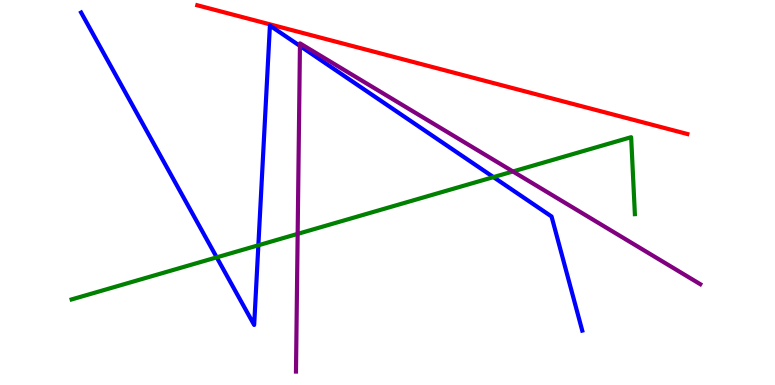[{'lines': ['blue', 'red'], 'intersections': []}, {'lines': ['green', 'red'], 'intersections': []}, {'lines': ['purple', 'red'], 'intersections': []}, {'lines': ['blue', 'green'], 'intersections': [{'x': 2.8, 'y': 3.32}, {'x': 3.33, 'y': 3.63}, {'x': 6.37, 'y': 5.4}]}, {'lines': ['blue', 'purple'], 'intersections': [{'x': 3.87, 'y': 8.81}]}, {'lines': ['green', 'purple'], 'intersections': [{'x': 3.84, 'y': 3.92}, {'x': 6.62, 'y': 5.55}]}]